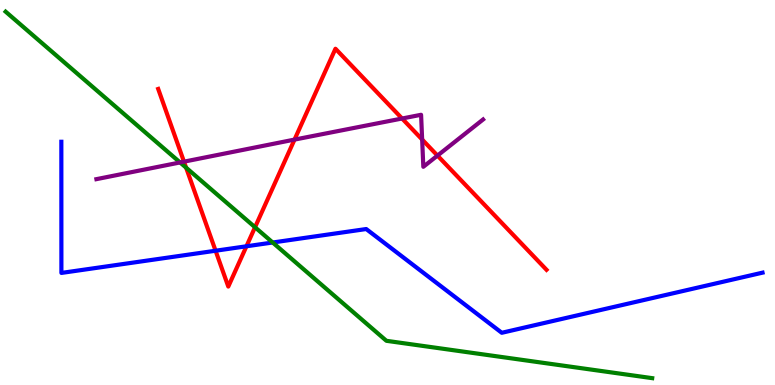[{'lines': ['blue', 'red'], 'intersections': [{'x': 2.78, 'y': 3.49}, {'x': 3.18, 'y': 3.6}]}, {'lines': ['green', 'red'], 'intersections': [{'x': 2.4, 'y': 5.64}, {'x': 3.29, 'y': 4.1}]}, {'lines': ['purple', 'red'], 'intersections': [{'x': 2.37, 'y': 5.8}, {'x': 3.8, 'y': 6.37}, {'x': 5.19, 'y': 6.92}, {'x': 5.45, 'y': 6.38}, {'x': 5.64, 'y': 5.96}]}, {'lines': ['blue', 'green'], 'intersections': [{'x': 3.52, 'y': 3.7}]}, {'lines': ['blue', 'purple'], 'intersections': []}, {'lines': ['green', 'purple'], 'intersections': [{'x': 2.32, 'y': 5.78}]}]